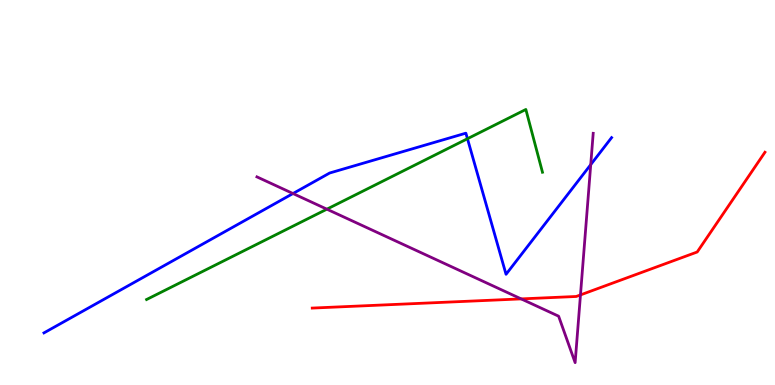[{'lines': ['blue', 'red'], 'intersections': []}, {'lines': ['green', 'red'], 'intersections': []}, {'lines': ['purple', 'red'], 'intersections': [{'x': 6.72, 'y': 2.24}, {'x': 7.49, 'y': 2.34}]}, {'lines': ['blue', 'green'], 'intersections': [{'x': 6.03, 'y': 6.4}]}, {'lines': ['blue', 'purple'], 'intersections': [{'x': 3.78, 'y': 4.97}, {'x': 7.62, 'y': 5.72}]}, {'lines': ['green', 'purple'], 'intersections': [{'x': 4.22, 'y': 4.57}]}]